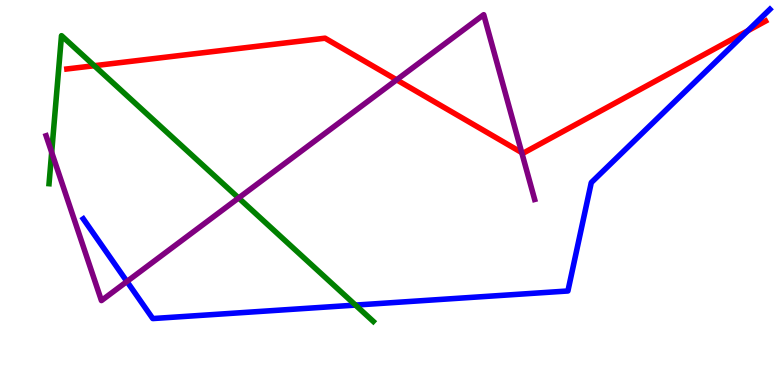[{'lines': ['blue', 'red'], 'intersections': [{'x': 9.65, 'y': 9.2}]}, {'lines': ['green', 'red'], 'intersections': [{'x': 1.22, 'y': 8.29}]}, {'lines': ['purple', 'red'], 'intersections': [{'x': 5.12, 'y': 7.93}, {'x': 6.73, 'y': 6.04}]}, {'lines': ['blue', 'green'], 'intersections': [{'x': 4.59, 'y': 2.08}]}, {'lines': ['blue', 'purple'], 'intersections': [{'x': 1.64, 'y': 2.69}]}, {'lines': ['green', 'purple'], 'intersections': [{'x': 0.667, 'y': 6.04}, {'x': 3.08, 'y': 4.86}]}]